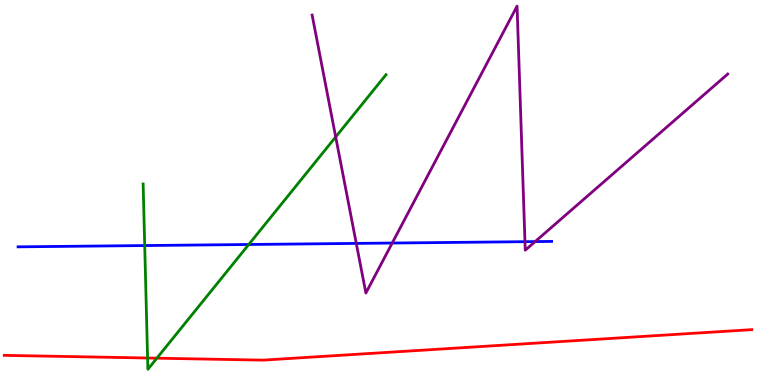[{'lines': ['blue', 'red'], 'intersections': []}, {'lines': ['green', 'red'], 'intersections': [{'x': 1.9, 'y': 0.701}, {'x': 2.02, 'y': 0.697}]}, {'lines': ['purple', 'red'], 'intersections': []}, {'lines': ['blue', 'green'], 'intersections': [{'x': 1.87, 'y': 3.62}, {'x': 3.21, 'y': 3.65}]}, {'lines': ['blue', 'purple'], 'intersections': [{'x': 4.6, 'y': 3.68}, {'x': 5.06, 'y': 3.69}, {'x': 6.77, 'y': 3.72}, {'x': 6.91, 'y': 3.73}]}, {'lines': ['green', 'purple'], 'intersections': [{'x': 4.33, 'y': 6.44}]}]